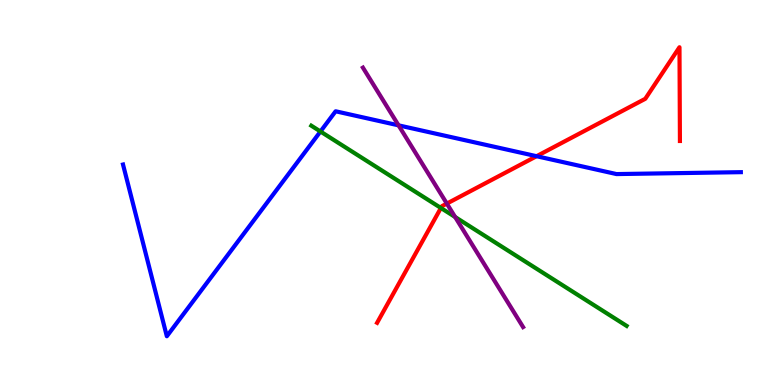[{'lines': ['blue', 'red'], 'intersections': [{'x': 6.92, 'y': 5.94}]}, {'lines': ['green', 'red'], 'intersections': [{'x': 5.69, 'y': 4.6}]}, {'lines': ['purple', 'red'], 'intersections': [{'x': 5.77, 'y': 4.71}]}, {'lines': ['blue', 'green'], 'intersections': [{'x': 4.13, 'y': 6.58}]}, {'lines': ['blue', 'purple'], 'intersections': [{'x': 5.14, 'y': 6.74}]}, {'lines': ['green', 'purple'], 'intersections': [{'x': 5.87, 'y': 4.36}]}]